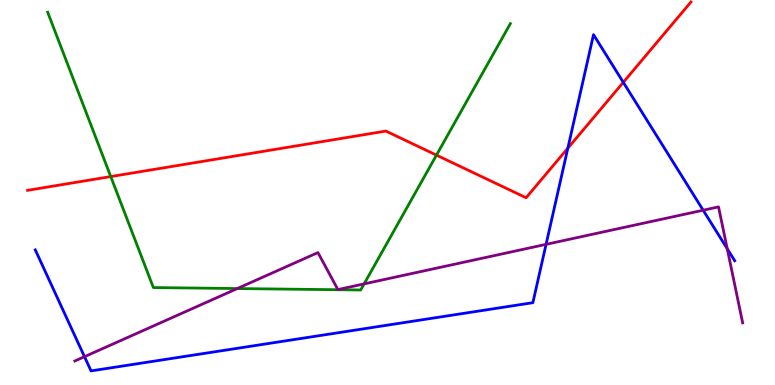[{'lines': ['blue', 'red'], 'intersections': [{'x': 7.33, 'y': 6.15}, {'x': 8.04, 'y': 7.86}]}, {'lines': ['green', 'red'], 'intersections': [{'x': 1.43, 'y': 5.41}, {'x': 5.63, 'y': 5.97}]}, {'lines': ['purple', 'red'], 'intersections': []}, {'lines': ['blue', 'green'], 'intersections': []}, {'lines': ['blue', 'purple'], 'intersections': [{'x': 1.09, 'y': 0.735}, {'x': 7.05, 'y': 3.65}, {'x': 9.07, 'y': 4.54}, {'x': 9.38, 'y': 3.54}]}, {'lines': ['green', 'purple'], 'intersections': [{'x': 3.06, 'y': 2.51}, {'x': 4.7, 'y': 2.63}]}]